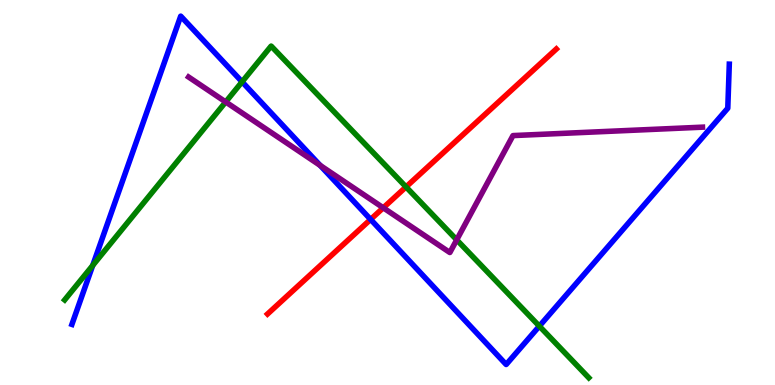[{'lines': ['blue', 'red'], 'intersections': [{'x': 4.78, 'y': 4.3}]}, {'lines': ['green', 'red'], 'intersections': [{'x': 5.24, 'y': 5.15}]}, {'lines': ['purple', 'red'], 'intersections': [{'x': 4.95, 'y': 4.6}]}, {'lines': ['blue', 'green'], 'intersections': [{'x': 1.2, 'y': 3.11}, {'x': 3.12, 'y': 7.87}, {'x': 6.96, 'y': 1.53}]}, {'lines': ['blue', 'purple'], 'intersections': [{'x': 4.13, 'y': 5.7}]}, {'lines': ['green', 'purple'], 'intersections': [{'x': 2.91, 'y': 7.35}, {'x': 5.89, 'y': 3.77}]}]